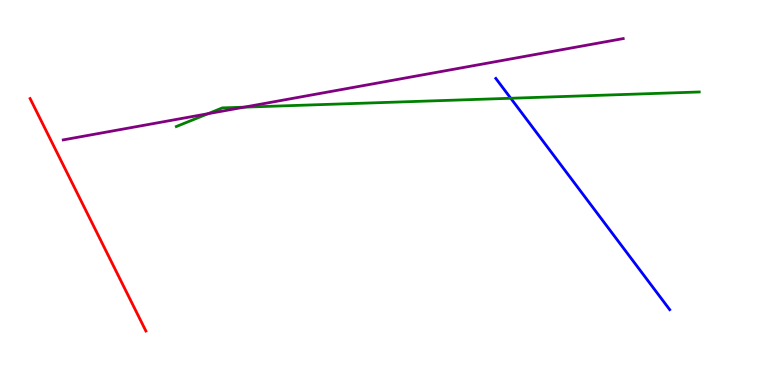[{'lines': ['blue', 'red'], 'intersections': []}, {'lines': ['green', 'red'], 'intersections': []}, {'lines': ['purple', 'red'], 'intersections': []}, {'lines': ['blue', 'green'], 'intersections': [{'x': 6.59, 'y': 7.45}]}, {'lines': ['blue', 'purple'], 'intersections': []}, {'lines': ['green', 'purple'], 'intersections': [{'x': 2.68, 'y': 7.05}, {'x': 3.15, 'y': 7.22}]}]